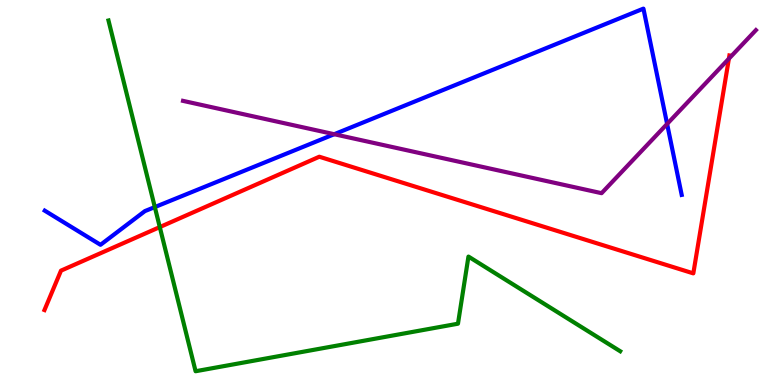[{'lines': ['blue', 'red'], 'intersections': []}, {'lines': ['green', 'red'], 'intersections': [{'x': 2.06, 'y': 4.1}]}, {'lines': ['purple', 'red'], 'intersections': [{'x': 9.4, 'y': 8.48}]}, {'lines': ['blue', 'green'], 'intersections': [{'x': 2.0, 'y': 4.62}]}, {'lines': ['blue', 'purple'], 'intersections': [{'x': 4.31, 'y': 6.51}, {'x': 8.61, 'y': 6.78}]}, {'lines': ['green', 'purple'], 'intersections': []}]